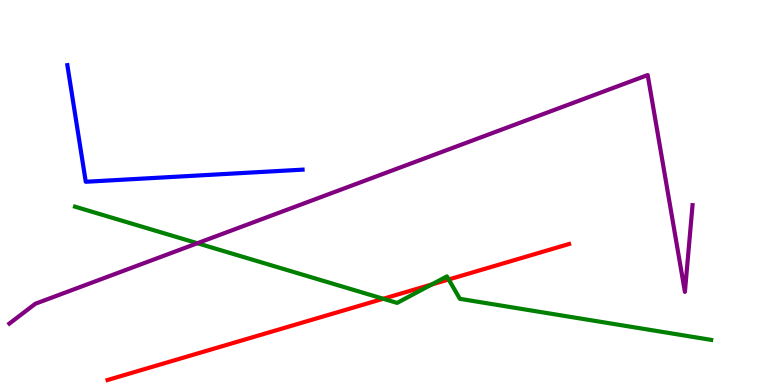[{'lines': ['blue', 'red'], 'intersections': []}, {'lines': ['green', 'red'], 'intersections': [{'x': 4.95, 'y': 2.24}, {'x': 5.57, 'y': 2.61}, {'x': 5.79, 'y': 2.74}]}, {'lines': ['purple', 'red'], 'intersections': []}, {'lines': ['blue', 'green'], 'intersections': []}, {'lines': ['blue', 'purple'], 'intersections': []}, {'lines': ['green', 'purple'], 'intersections': [{'x': 2.55, 'y': 3.68}]}]